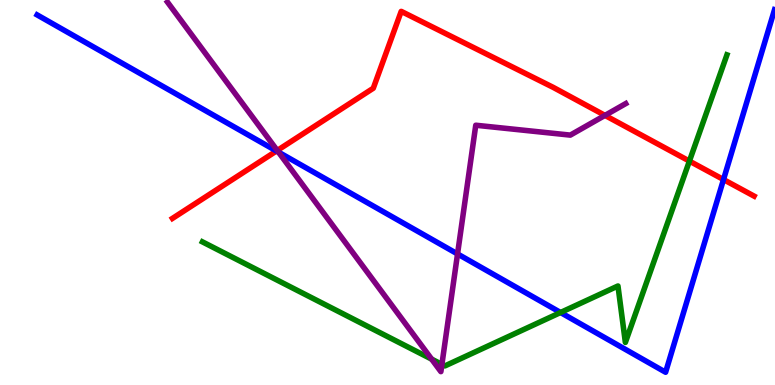[{'lines': ['blue', 'red'], 'intersections': [{'x': 3.57, 'y': 6.08}, {'x': 9.34, 'y': 5.34}]}, {'lines': ['green', 'red'], 'intersections': [{'x': 8.9, 'y': 5.82}]}, {'lines': ['purple', 'red'], 'intersections': [{'x': 3.58, 'y': 6.09}, {'x': 7.81, 'y': 7.0}]}, {'lines': ['blue', 'green'], 'intersections': [{'x': 7.23, 'y': 1.88}]}, {'lines': ['blue', 'purple'], 'intersections': [{'x': 3.59, 'y': 6.05}, {'x': 5.9, 'y': 3.4}]}, {'lines': ['green', 'purple'], 'intersections': [{'x': 5.57, 'y': 0.672}, {'x': 5.7, 'y': 0.535}]}]